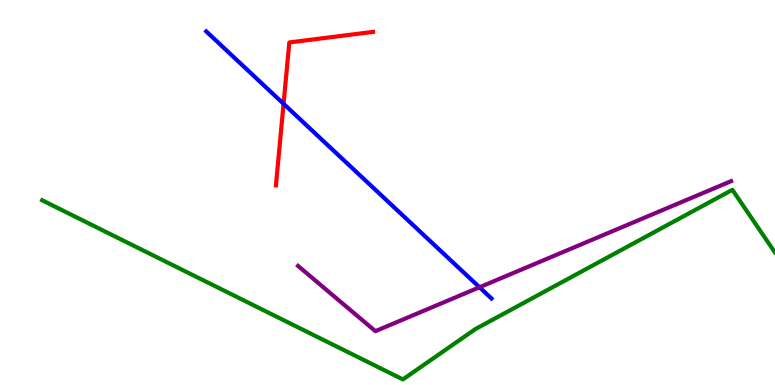[{'lines': ['blue', 'red'], 'intersections': [{'x': 3.66, 'y': 7.3}]}, {'lines': ['green', 'red'], 'intersections': []}, {'lines': ['purple', 'red'], 'intersections': []}, {'lines': ['blue', 'green'], 'intersections': []}, {'lines': ['blue', 'purple'], 'intersections': [{'x': 6.19, 'y': 2.54}]}, {'lines': ['green', 'purple'], 'intersections': []}]